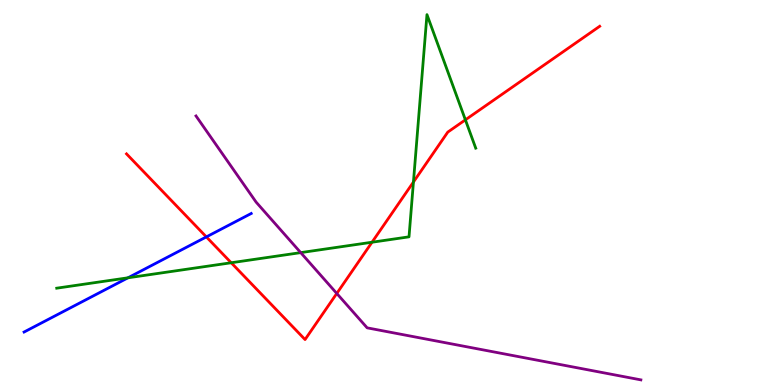[{'lines': ['blue', 'red'], 'intersections': [{'x': 2.66, 'y': 3.85}]}, {'lines': ['green', 'red'], 'intersections': [{'x': 2.98, 'y': 3.18}, {'x': 4.8, 'y': 3.71}, {'x': 5.33, 'y': 5.27}, {'x': 6.01, 'y': 6.89}]}, {'lines': ['purple', 'red'], 'intersections': [{'x': 4.35, 'y': 2.38}]}, {'lines': ['blue', 'green'], 'intersections': [{'x': 1.65, 'y': 2.78}]}, {'lines': ['blue', 'purple'], 'intersections': []}, {'lines': ['green', 'purple'], 'intersections': [{'x': 3.88, 'y': 3.44}]}]